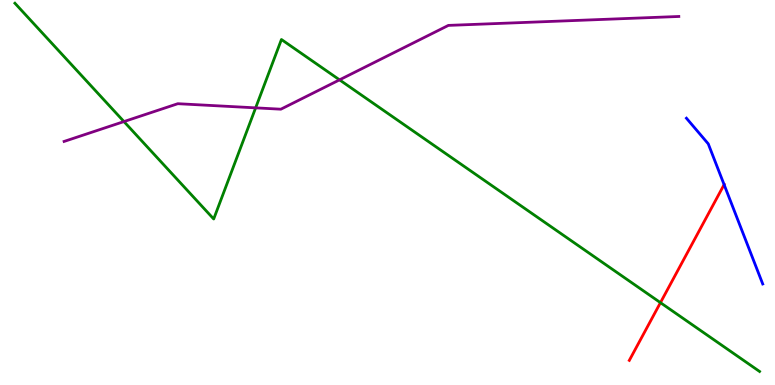[{'lines': ['blue', 'red'], 'intersections': [{'x': 9.34, 'y': 5.2}]}, {'lines': ['green', 'red'], 'intersections': [{'x': 8.52, 'y': 2.14}]}, {'lines': ['purple', 'red'], 'intersections': []}, {'lines': ['blue', 'green'], 'intersections': []}, {'lines': ['blue', 'purple'], 'intersections': []}, {'lines': ['green', 'purple'], 'intersections': [{'x': 1.6, 'y': 6.84}, {'x': 3.3, 'y': 7.2}, {'x': 4.38, 'y': 7.93}]}]